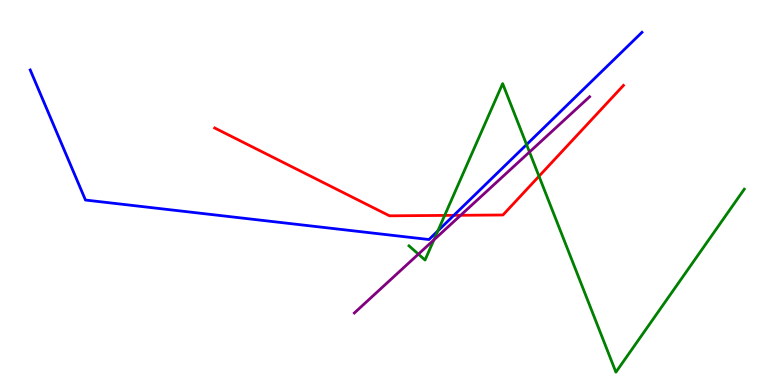[{'lines': ['blue', 'red'], 'intersections': [{'x': 5.86, 'y': 4.41}]}, {'lines': ['green', 'red'], 'intersections': [{'x': 5.74, 'y': 4.41}, {'x': 6.95, 'y': 5.42}]}, {'lines': ['purple', 'red'], 'intersections': [{'x': 5.94, 'y': 4.41}]}, {'lines': ['blue', 'green'], 'intersections': [{'x': 5.65, 'y': 4.0}, {'x': 6.79, 'y': 6.24}]}, {'lines': ['blue', 'purple'], 'intersections': []}, {'lines': ['green', 'purple'], 'intersections': [{'x': 5.4, 'y': 3.4}, {'x': 5.6, 'y': 3.77}, {'x': 6.83, 'y': 6.05}]}]